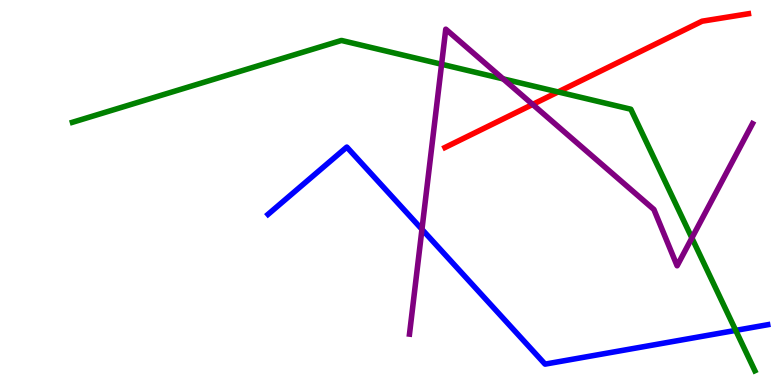[{'lines': ['blue', 'red'], 'intersections': []}, {'lines': ['green', 'red'], 'intersections': [{'x': 7.2, 'y': 7.61}]}, {'lines': ['purple', 'red'], 'intersections': [{'x': 6.87, 'y': 7.29}]}, {'lines': ['blue', 'green'], 'intersections': [{'x': 9.49, 'y': 1.42}]}, {'lines': ['blue', 'purple'], 'intersections': [{'x': 5.44, 'y': 4.04}]}, {'lines': ['green', 'purple'], 'intersections': [{'x': 5.7, 'y': 8.33}, {'x': 6.49, 'y': 7.95}, {'x': 8.93, 'y': 3.82}]}]